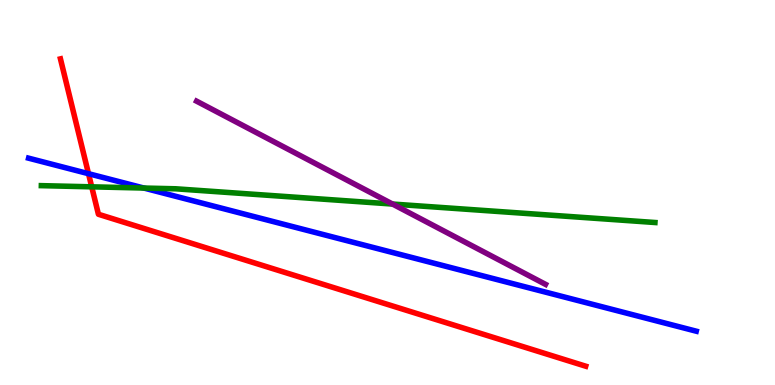[{'lines': ['blue', 'red'], 'intersections': [{'x': 1.14, 'y': 5.49}]}, {'lines': ['green', 'red'], 'intersections': [{'x': 1.18, 'y': 5.15}]}, {'lines': ['purple', 'red'], 'intersections': []}, {'lines': ['blue', 'green'], 'intersections': [{'x': 1.86, 'y': 5.12}]}, {'lines': ['blue', 'purple'], 'intersections': []}, {'lines': ['green', 'purple'], 'intersections': [{'x': 5.07, 'y': 4.7}]}]